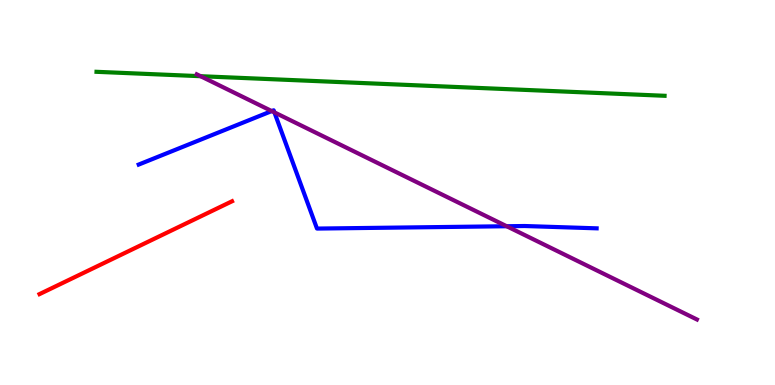[{'lines': ['blue', 'red'], 'intersections': []}, {'lines': ['green', 'red'], 'intersections': []}, {'lines': ['purple', 'red'], 'intersections': []}, {'lines': ['blue', 'green'], 'intersections': []}, {'lines': ['blue', 'purple'], 'intersections': [{'x': 3.51, 'y': 7.12}, {'x': 3.54, 'y': 7.08}, {'x': 6.54, 'y': 4.12}]}, {'lines': ['green', 'purple'], 'intersections': [{'x': 2.59, 'y': 8.02}]}]